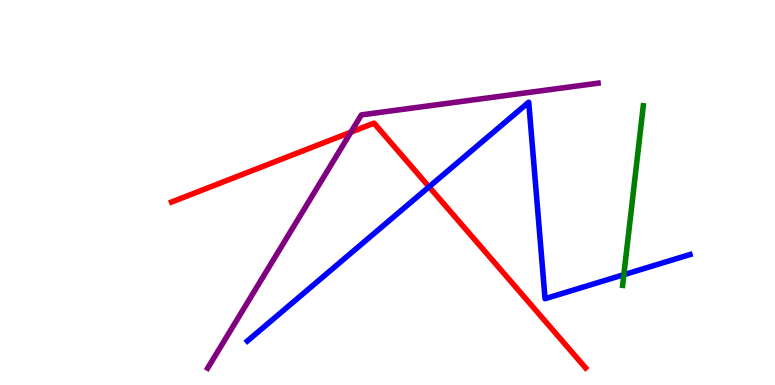[{'lines': ['blue', 'red'], 'intersections': [{'x': 5.54, 'y': 5.15}]}, {'lines': ['green', 'red'], 'intersections': []}, {'lines': ['purple', 'red'], 'intersections': [{'x': 4.53, 'y': 6.57}]}, {'lines': ['blue', 'green'], 'intersections': [{'x': 8.05, 'y': 2.86}]}, {'lines': ['blue', 'purple'], 'intersections': []}, {'lines': ['green', 'purple'], 'intersections': []}]